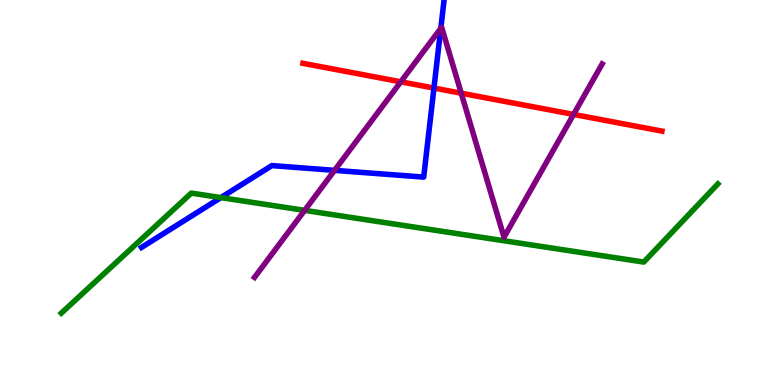[{'lines': ['blue', 'red'], 'intersections': [{'x': 5.6, 'y': 7.71}]}, {'lines': ['green', 'red'], 'intersections': []}, {'lines': ['purple', 'red'], 'intersections': [{'x': 5.17, 'y': 7.88}, {'x': 5.95, 'y': 7.58}, {'x': 7.4, 'y': 7.03}]}, {'lines': ['blue', 'green'], 'intersections': [{'x': 2.85, 'y': 4.87}]}, {'lines': ['blue', 'purple'], 'intersections': [{'x': 4.32, 'y': 5.58}, {'x': 5.69, 'y': 9.27}]}, {'lines': ['green', 'purple'], 'intersections': [{'x': 3.93, 'y': 4.54}]}]